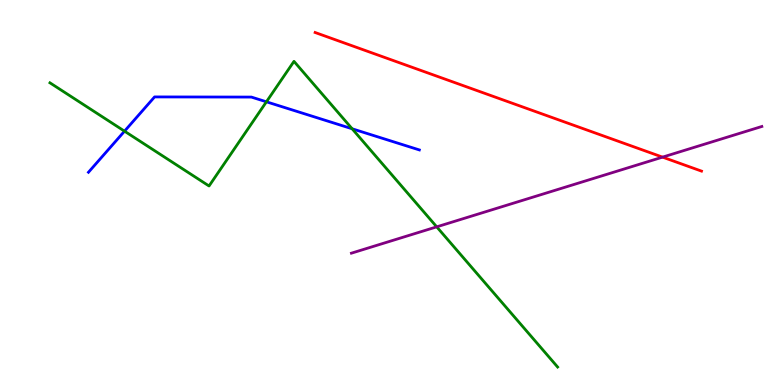[{'lines': ['blue', 'red'], 'intersections': []}, {'lines': ['green', 'red'], 'intersections': []}, {'lines': ['purple', 'red'], 'intersections': [{'x': 8.55, 'y': 5.92}]}, {'lines': ['blue', 'green'], 'intersections': [{'x': 1.61, 'y': 6.59}, {'x': 3.44, 'y': 7.36}, {'x': 4.54, 'y': 6.66}]}, {'lines': ['blue', 'purple'], 'intersections': []}, {'lines': ['green', 'purple'], 'intersections': [{'x': 5.64, 'y': 4.11}]}]